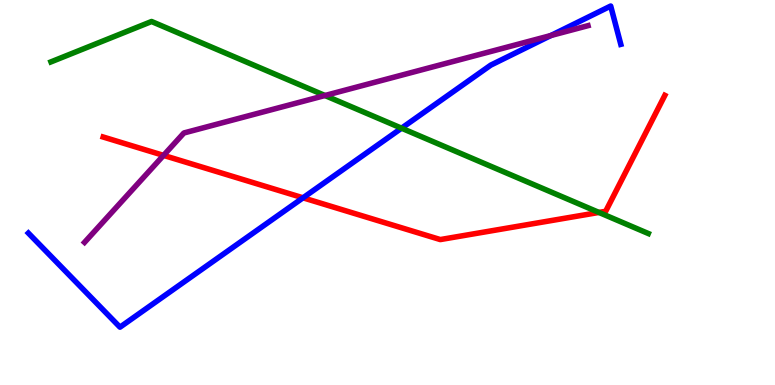[{'lines': ['blue', 'red'], 'intersections': [{'x': 3.91, 'y': 4.86}]}, {'lines': ['green', 'red'], 'intersections': [{'x': 7.73, 'y': 4.48}]}, {'lines': ['purple', 'red'], 'intersections': [{'x': 2.11, 'y': 5.96}]}, {'lines': ['blue', 'green'], 'intersections': [{'x': 5.18, 'y': 6.67}]}, {'lines': ['blue', 'purple'], 'intersections': [{'x': 7.11, 'y': 9.08}]}, {'lines': ['green', 'purple'], 'intersections': [{'x': 4.19, 'y': 7.52}]}]